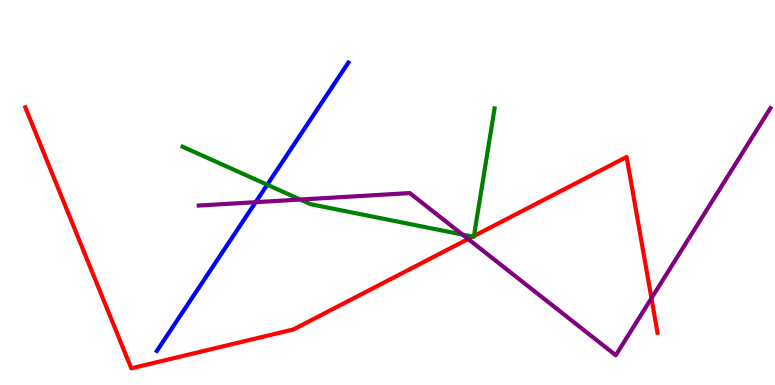[{'lines': ['blue', 'red'], 'intersections': []}, {'lines': ['green', 'red'], 'intersections': [{'x': 6.1, 'y': 3.85}, {'x': 6.12, 'y': 3.87}]}, {'lines': ['purple', 'red'], 'intersections': [{'x': 6.04, 'y': 3.79}, {'x': 8.41, 'y': 2.25}]}, {'lines': ['blue', 'green'], 'intersections': [{'x': 3.45, 'y': 5.2}]}, {'lines': ['blue', 'purple'], 'intersections': [{'x': 3.3, 'y': 4.75}]}, {'lines': ['green', 'purple'], 'intersections': [{'x': 3.87, 'y': 4.82}, {'x': 5.97, 'y': 3.91}]}]